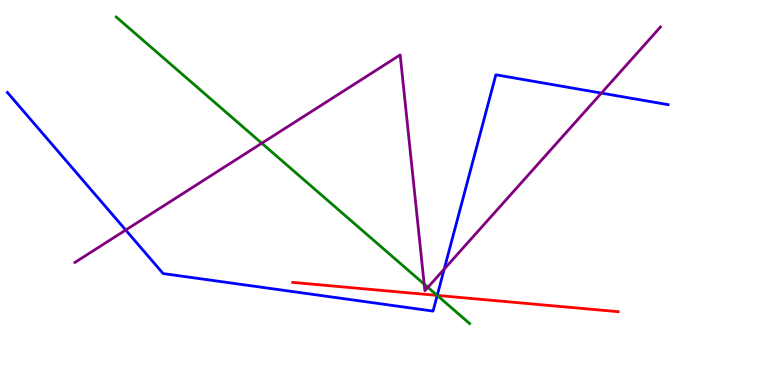[{'lines': ['blue', 'red'], 'intersections': [{'x': 5.64, 'y': 2.33}]}, {'lines': ['green', 'red'], 'intersections': [{'x': 5.64, 'y': 2.33}]}, {'lines': ['purple', 'red'], 'intersections': []}, {'lines': ['blue', 'green'], 'intersections': [{'x': 5.64, 'y': 2.33}]}, {'lines': ['blue', 'purple'], 'intersections': [{'x': 1.62, 'y': 4.02}, {'x': 5.73, 'y': 3.01}, {'x': 7.76, 'y': 7.58}]}, {'lines': ['green', 'purple'], 'intersections': [{'x': 3.38, 'y': 6.28}, {'x': 5.47, 'y': 2.62}, {'x': 5.52, 'y': 2.54}]}]